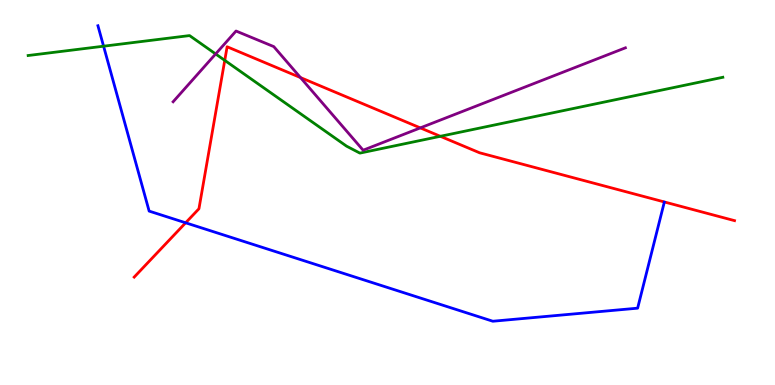[{'lines': ['blue', 'red'], 'intersections': [{'x': 2.4, 'y': 4.21}]}, {'lines': ['green', 'red'], 'intersections': [{'x': 2.9, 'y': 8.43}, {'x': 5.68, 'y': 6.46}]}, {'lines': ['purple', 'red'], 'intersections': [{'x': 3.88, 'y': 7.99}, {'x': 5.42, 'y': 6.68}]}, {'lines': ['blue', 'green'], 'intersections': [{'x': 1.34, 'y': 8.8}]}, {'lines': ['blue', 'purple'], 'intersections': []}, {'lines': ['green', 'purple'], 'intersections': [{'x': 2.78, 'y': 8.6}]}]